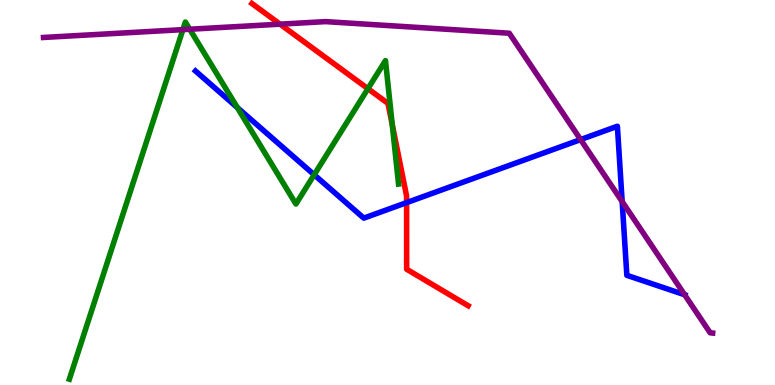[{'lines': ['blue', 'red'], 'intersections': [{'x': 5.25, 'y': 4.74}]}, {'lines': ['green', 'red'], 'intersections': [{'x': 4.75, 'y': 7.7}, {'x': 5.06, 'y': 6.76}]}, {'lines': ['purple', 'red'], 'intersections': [{'x': 3.61, 'y': 9.37}]}, {'lines': ['blue', 'green'], 'intersections': [{'x': 3.06, 'y': 7.21}, {'x': 4.05, 'y': 5.46}]}, {'lines': ['blue', 'purple'], 'intersections': [{'x': 7.49, 'y': 6.37}, {'x': 8.03, 'y': 4.76}, {'x': 8.83, 'y': 2.34}]}, {'lines': ['green', 'purple'], 'intersections': [{'x': 2.36, 'y': 9.23}, {'x': 2.45, 'y': 9.24}]}]